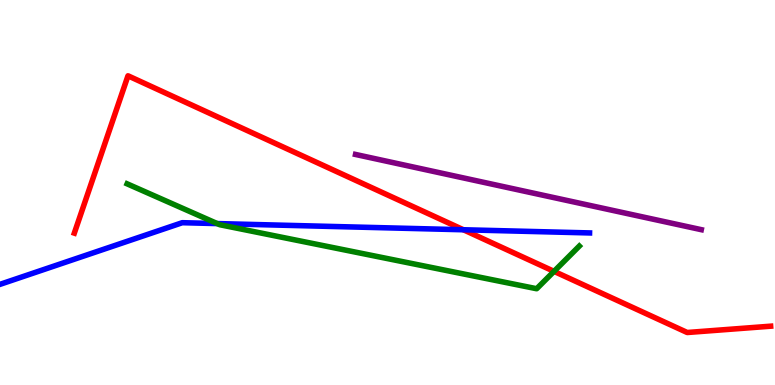[{'lines': ['blue', 'red'], 'intersections': [{'x': 5.98, 'y': 4.03}]}, {'lines': ['green', 'red'], 'intersections': [{'x': 7.15, 'y': 2.95}]}, {'lines': ['purple', 'red'], 'intersections': []}, {'lines': ['blue', 'green'], 'intersections': [{'x': 2.8, 'y': 4.19}]}, {'lines': ['blue', 'purple'], 'intersections': []}, {'lines': ['green', 'purple'], 'intersections': []}]